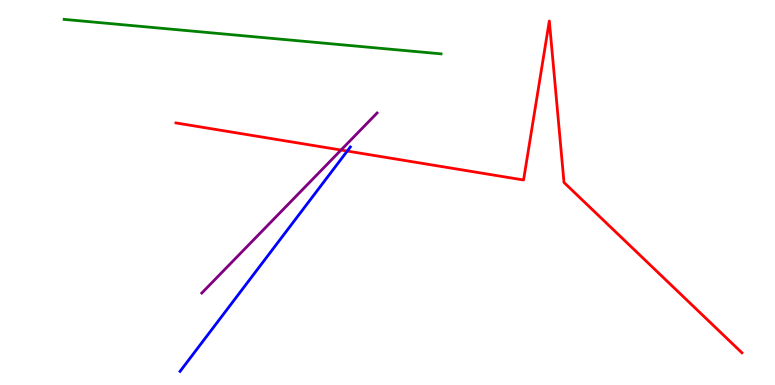[{'lines': ['blue', 'red'], 'intersections': [{'x': 4.48, 'y': 6.08}]}, {'lines': ['green', 'red'], 'intersections': []}, {'lines': ['purple', 'red'], 'intersections': [{'x': 4.4, 'y': 6.1}]}, {'lines': ['blue', 'green'], 'intersections': []}, {'lines': ['blue', 'purple'], 'intersections': []}, {'lines': ['green', 'purple'], 'intersections': []}]